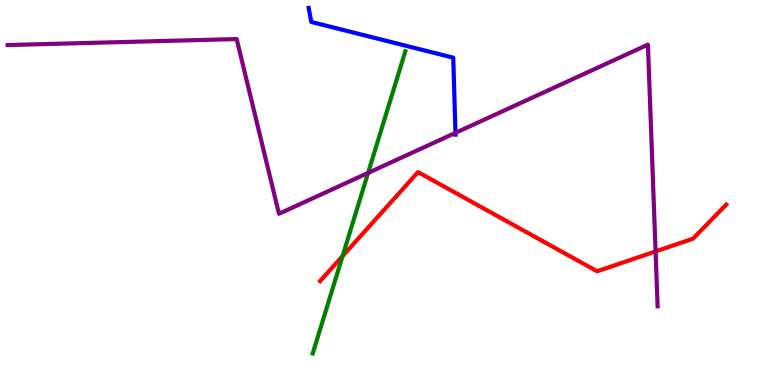[{'lines': ['blue', 'red'], 'intersections': []}, {'lines': ['green', 'red'], 'intersections': [{'x': 4.42, 'y': 3.35}]}, {'lines': ['purple', 'red'], 'intersections': [{'x': 8.46, 'y': 3.47}]}, {'lines': ['blue', 'green'], 'intersections': []}, {'lines': ['blue', 'purple'], 'intersections': [{'x': 5.88, 'y': 6.55}]}, {'lines': ['green', 'purple'], 'intersections': [{'x': 4.75, 'y': 5.51}]}]